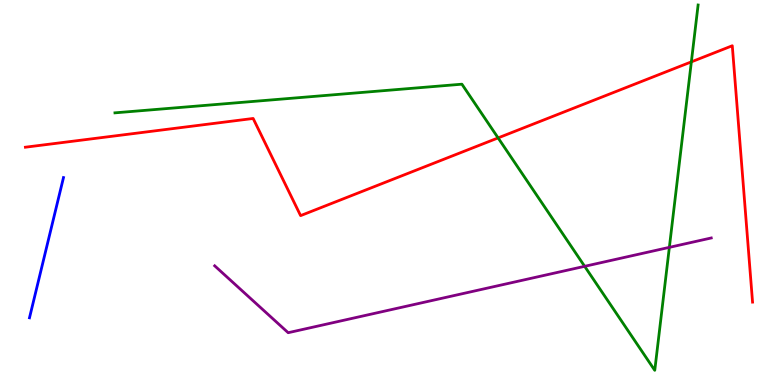[{'lines': ['blue', 'red'], 'intersections': []}, {'lines': ['green', 'red'], 'intersections': [{'x': 6.43, 'y': 6.42}, {'x': 8.92, 'y': 8.39}]}, {'lines': ['purple', 'red'], 'intersections': []}, {'lines': ['blue', 'green'], 'intersections': []}, {'lines': ['blue', 'purple'], 'intersections': []}, {'lines': ['green', 'purple'], 'intersections': [{'x': 7.54, 'y': 3.08}, {'x': 8.64, 'y': 3.58}]}]